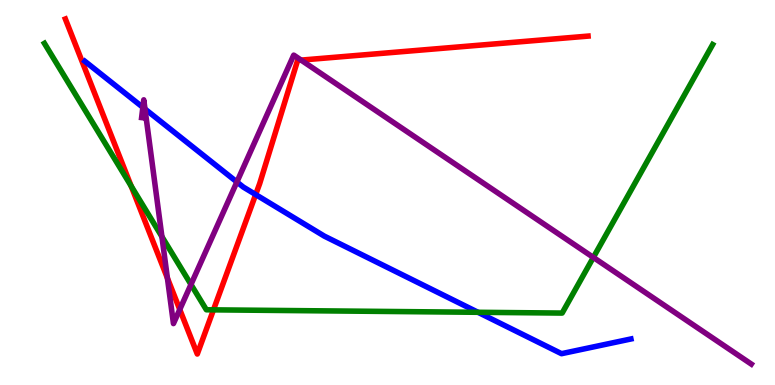[{'lines': ['blue', 'red'], 'intersections': [{'x': 3.3, 'y': 4.95}]}, {'lines': ['green', 'red'], 'intersections': [{'x': 1.69, 'y': 5.17}, {'x': 2.75, 'y': 1.95}]}, {'lines': ['purple', 'red'], 'intersections': [{'x': 2.16, 'y': 2.78}, {'x': 2.32, 'y': 1.96}, {'x': 3.89, 'y': 8.44}]}, {'lines': ['blue', 'green'], 'intersections': [{'x': 6.17, 'y': 1.89}]}, {'lines': ['blue', 'purple'], 'intersections': [{'x': 1.84, 'y': 7.21}, {'x': 1.87, 'y': 7.17}, {'x': 3.06, 'y': 5.27}]}, {'lines': ['green', 'purple'], 'intersections': [{'x': 2.09, 'y': 3.85}, {'x': 2.46, 'y': 2.61}, {'x': 7.66, 'y': 3.31}]}]